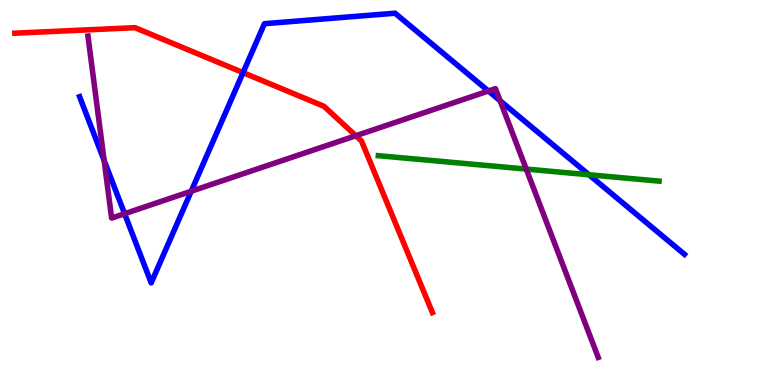[{'lines': ['blue', 'red'], 'intersections': [{'x': 3.14, 'y': 8.11}]}, {'lines': ['green', 'red'], 'intersections': []}, {'lines': ['purple', 'red'], 'intersections': [{'x': 4.59, 'y': 6.47}]}, {'lines': ['blue', 'green'], 'intersections': [{'x': 7.6, 'y': 5.46}]}, {'lines': ['blue', 'purple'], 'intersections': [{'x': 1.34, 'y': 5.83}, {'x': 1.61, 'y': 4.45}, {'x': 2.47, 'y': 5.03}, {'x': 6.3, 'y': 7.64}, {'x': 6.45, 'y': 7.38}]}, {'lines': ['green', 'purple'], 'intersections': [{'x': 6.79, 'y': 5.61}]}]